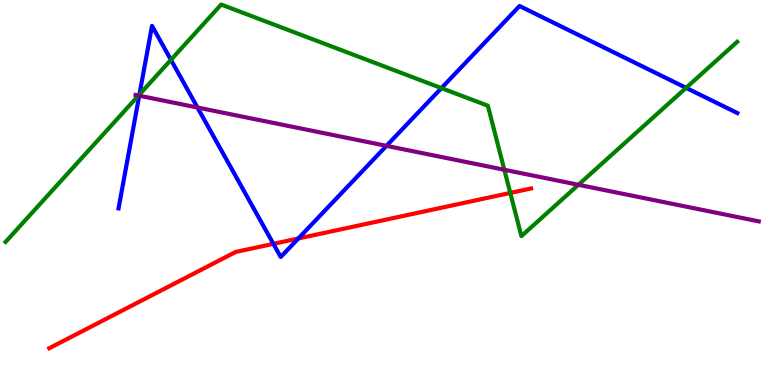[{'lines': ['blue', 'red'], 'intersections': [{'x': 3.53, 'y': 3.67}, {'x': 3.85, 'y': 3.81}]}, {'lines': ['green', 'red'], 'intersections': [{'x': 6.58, 'y': 4.99}]}, {'lines': ['purple', 'red'], 'intersections': []}, {'lines': ['blue', 'green'], 'intersections': [{'x': 1.8, 'y': 7.54}, {'x': 2.21, 'y': 8.45}, {'x': 5.7, 'y': 7.71}, {'x': 8.85, 'y': 7.72}]}, {'lines': ['blue', 'purple'], 'intersections': [{'x': 1.8, 'y': 7.51}, {'x': 2.55, 'y': 7.21}, {'x': 4.99, 'y': 6.21}]}, {'lines': ['green', 'purple'], 'intersections': [{'x': 1.79, 'y': 7.52}, {'x': 6.51, 'y': 5.59}, {'x': 7.46, 'y': 5.2}]}]